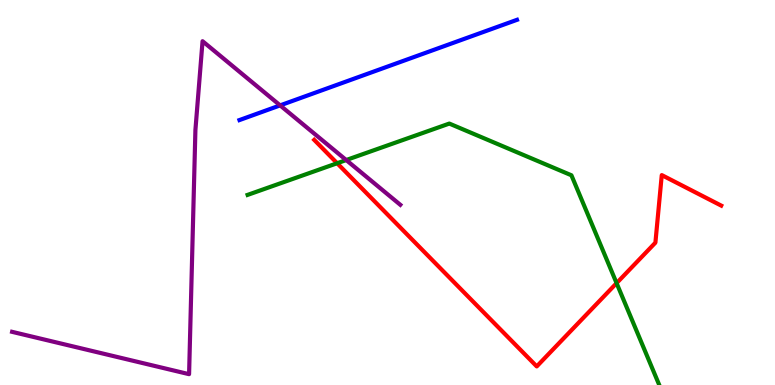[{'lines': ['blue', 'red'], 'intersections': []}, {'lines': ['green', 'red'], 'intersections': [{'x': 4.35, 'y': 5.76}, {'x': 7.96, 'y': 2.65}]}, {'lines': ['purple', 'red'], 'intersections': []}, {'lines': ['blue', 'green'], 'intersections': []}, {'lines': ['blue', 'purple'], 'intersections': [{'x': 3.61, 'y': 7.26}]}, {'lines': ['green', 'purple'], 'intersections': [{'x': 4.47, 'y': 5.84}]}]